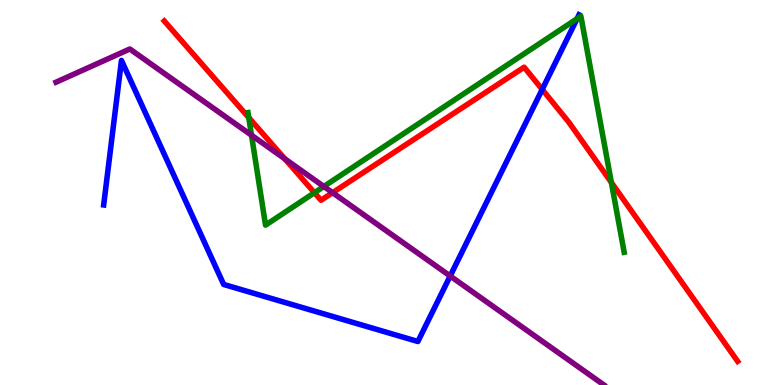[{'lines': ['blue', 'red'], 'intersections': [{'x': 7.0, 'y': 7.68}]}, {'lines': ['green', 'red'], 'intersections': [{'x': 3.21, 'y': 6.95}, {'x': 4.06, 'y': 4.99}, {'x': 7.89, 'y': 5.26}]}, {'lines': ['purple', 'red'], 'intersections': [{'x': 3.68, 'y': 5.87}, {'x': 4.29, 'y': 5.0}]}, {'lines': ['blue', 'green'], 'intersections': [{'x': 7.45, 'y': 9.51}]}, {'lines': ['blue', 'purple'], 'intersections': [{'x': 5.81, 'y': 2.83}]}, {'lines': ['green', 'purple'], 'intersections': [{'x': 3.25, 'y': 6.49}, {'x': 4.18, 'y': 5.16}]}]